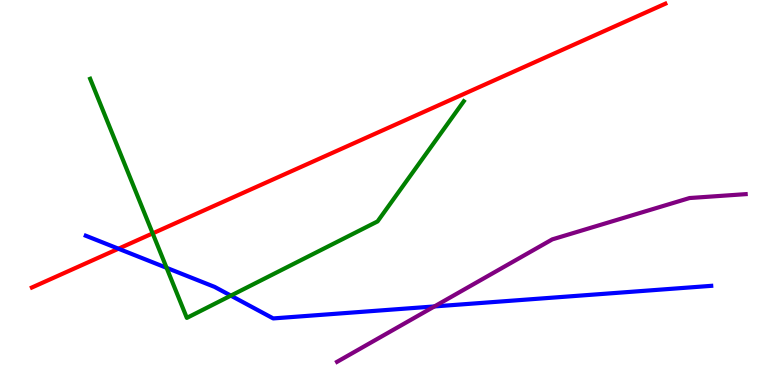[{'lines': ['blue', 'red'], 'intersections': [{'x': 1.53, 'y': 3.54}]}, {'lines': ['green', 'red'], 'intersections': [{'x': 1.97, 'y': 3.94}]}, {'lines': ['purple', 'red'], 'intersections': []}, {'lines': ['blue', 'green'], 'intersections': [{'x': 2.15, 'y': 3.04}, {'x': 2.98, 'y': 2.32}]}, {'lines': ['blue', 'purple'], 'intersections': [{'x': 5.61, 'y': 2.04}]}, {'lines': ['green', 'purple'], 'intersections': []}]